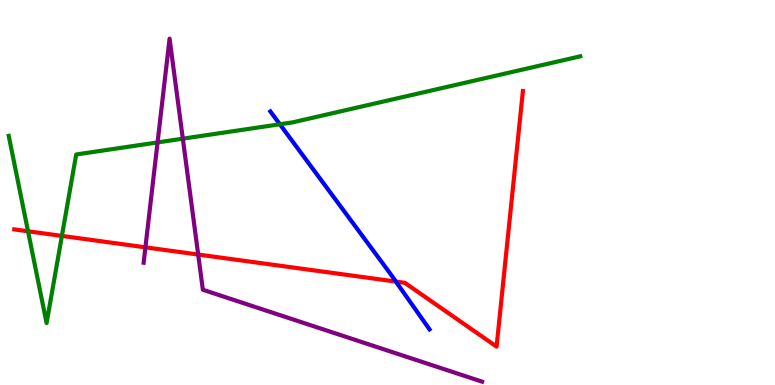[{'lines': ['blue', 'red'], 'intersections': [{'x': 5.11, 'y': 2.69}]}, {'lines': ['green', 'red'], 'intersections': [{'x': 0.362, 'y': 3.99}, {'x': 0.799, 'y': 3.87}]}, {'lines': ['purple', 'red'], 'intersections': [{'x': 1.88, 'y': 3.58}, {'x': 2.56, 'y': 3.39}]}, {'lines': ['blue', 'green'], 'intersections': [{'x': 3.61, 'y': 6.77}]}, {'lines': ['blue', 'purple'], 'intersections': []}, {'lines': ['green', 'purple'], 'intersections': [{'x': 2.03, 'y': 6.3}, {'x': 2.36, 'y': 6.4}]}]